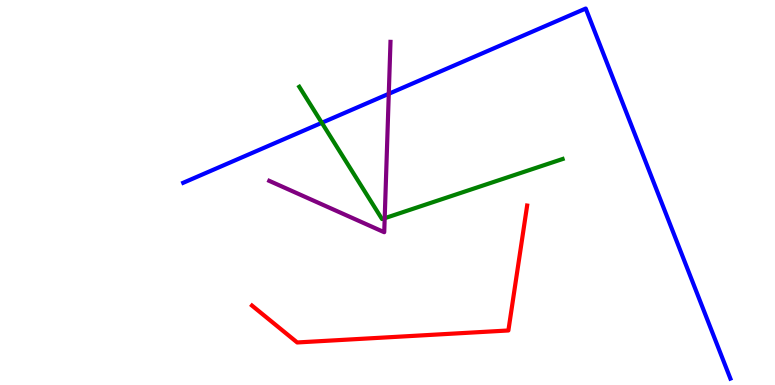[{'lines': ['blue', 'red'], 'intersections': []}, {'lines': ['green', 'red'], 'intersections': []}, {'lines': ['purple', 'red'], 'intersections': []}, {'lines': ['blue', 'green'], 'intersections': [{'x': 4.15, 'y': 6.81}]}, {'lines': ['blue', 'purple'], 'intersections': [{'x': 5.02, 'y': 7.56}]}, {'lines': ['green', 'purple'], 'intersections': [{'x': 4.96, 'y': 4.33}]}]